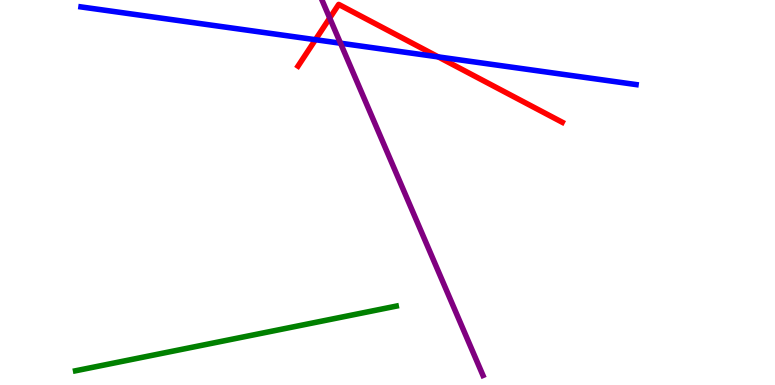[{'lines': ['blue', 'red'], 'intersections': [{'x': 4.07, 'y': 8.97}, {'x': 5.65, 'y': 8.52}]}, {'lines': ['green', 'red'], 'intersections': []}, {'lines': ['purple', 'red'], 'intersections': [{'x': 4.25, 'y': 9.53}]}, {'lines': ['blue', 'green'], 'intersections': []}, {'lines': ['blue', 'purple'], 'intersections': [{'x': 4.39, 'y': 8.88}]}, {'lines': ['green', 'purple'], 'intersections': []}]